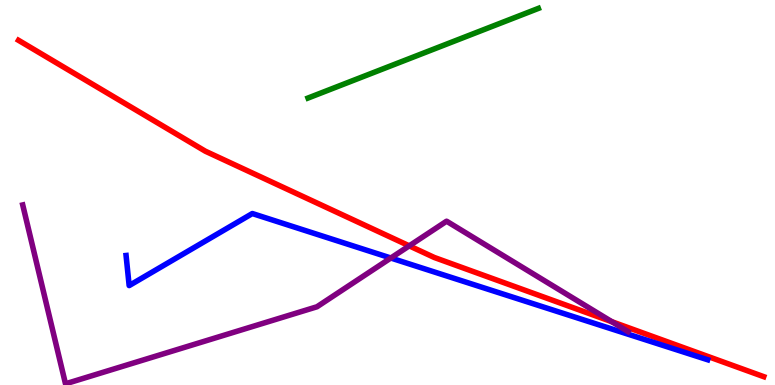[{'lines': ['blue', 'red'], 'intersections': []}, {'lines': ['green', 'red'], 'intersections': []}, {'lines': ['purple', 'red'], 'intersections': [{'x': 5.28, 'y': 3.61}, {'x': 7.89, 'y': 1.64}]}, {'lines': ['blue', 'green'], 'intersections': []}, {'lines': ['blue', 'purple'], 'intersections': [{'x': 5.04, 'y': 3.3}]}, {'lines': ['green', 'purple'], 'intersections': []}]